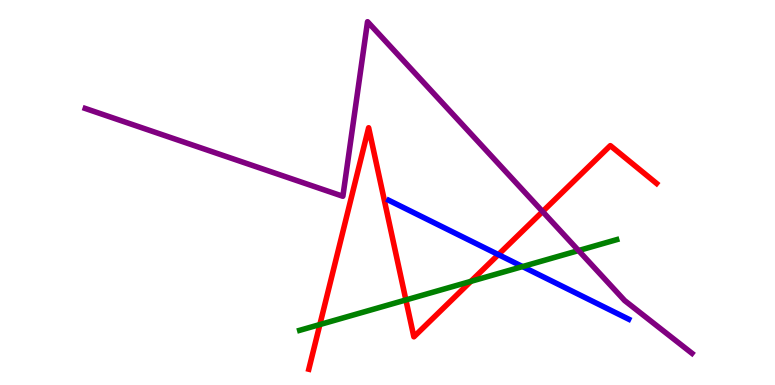[{'lines': ['blue', 'red'], 'intersections': [{'x': 6.43, 'y': 3.39}]}, {'lines': ['green', 'red'], 'intersections': [{'x': 4.13, 'y': 1.57}, {'x': 5.24, 'y': 2.21}, {'x': 6.08, 'y': 2.69}]}, {'lines': ['purple', 'red'], 'intersections': [{'x': 7.0, 'y': 4.51}]}, {'lines': ['blue', 'green'], 'intersections': [{'x': 6.74, 'y': 3.08}]}, {'lines': ['blue', 'purple'], 'intersections': []}, {'lines': ['green', 'purple'], 'intersections': [{'x': 7.47, 'y': 3.49}]}]